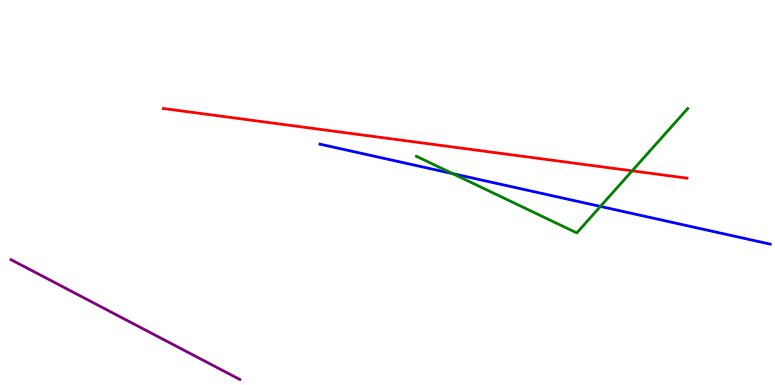[{'lines': ['blue', 'red'], 'intersections': []}, {'lines': ['green', 'red'], 'intersections': [{'x': 8.16, 'y': 5.56}]}, {'lines': ['purple', 'red'], 'intersections': []}, {'lines': ['blue', 'green'], 'intersections': [{'x': 5.84, 'y': 5.49}, {'x': 7.75, 'y': 4.64}]}, {'lines': ['blue', 'purple'], 'intersections': []}, {'lines': ['green', 'purple'], 'intersections': []}]